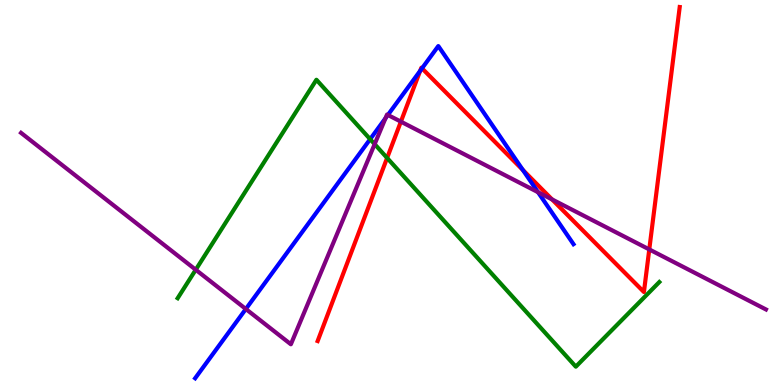[{'lines': ['blue', 'red'], 'intersections': [{'x': 5.42, 'y': 8.16}, {'x': 5.45, 'y': 8.22}, {'x': 6.75, 'y': 5.58}]}, {'lines': ['green', 'red'], 'intersections': [{'x': 4.99, 'y': 5.9}]}, {'lines': ['purple', 'red'], 'intersections': [{'x': 5.17, 'y': 6.84}, {'x': 7.12, 'y': 4.82}, {'x': 8.38, 'y': 3.52}]}, {'lines': ['blue', 'green'], 'intersections': [{'x': 4.78, 'y': 6.38}]}, {'lines': ['blue', 'purple'], 'intersections': [{'x': 3.17, 'y': 1.97}, {'x': 4.97, 'y': 6.93}, {'x': 5.0, 'y': 7.01}, {'x': 6.94, 'y': 5.01}]}, {'lines': ['green', 'purple'], 'intersections': [{'x': 2.53, 'y': 2.99}, {'x': 4.83, 'y': 6.26}]}]